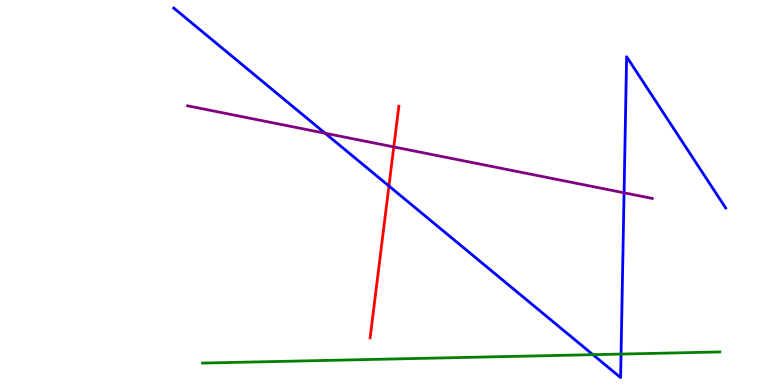[{'lines': ['blue', 'red'], 'intersections': [{'x': 5.02, 'y': 5.17}]}, {'lines': ['green', 'red'], 'intersections': []}, {'lines': ['purple', 'red'], 'intersections': [{'x': 5.08, 'y': 6.18}]}, {'lines': ['blue', 'green'], 'intersections': [{'x': 7.65, 'y': 0.788}, {'x': 8.01, 'y': 0.803}]}, {'lines': ['blue', 'purple'], 'intersections': [{'x': 4.2, 'y': 6.54}, {'x': 8.05, 'y': 4.99}]}, {'lines': ['green', 'purple'], 'intersections': []}]